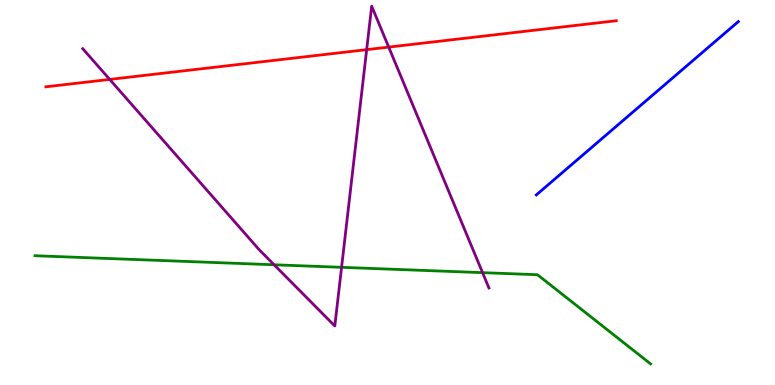[{'lines': ['blue', 'red'], 'intersections': []}, {'lines': ['green', 'red'], 'intersections': []}, {'lines': ['purple', 'red'], 'intersections': [{'x': 1.42, 'y': 7.94}, {'x': 4.73, 'y': 8.71}, {'x': 5.02, 'y': 8.78}]}, {'lines': ['blue', 'green'], 'intersections': []}, {'lines': ['blue', 'purple'], 'intersections': []}, {'lines': ['green', 'purple'], 'intersections': [{'x': 3.54, 'y': 3.12}, {'x': 4.41, 'y': 3.06}, {'x': 6.23, 'y': 2.92}]}]